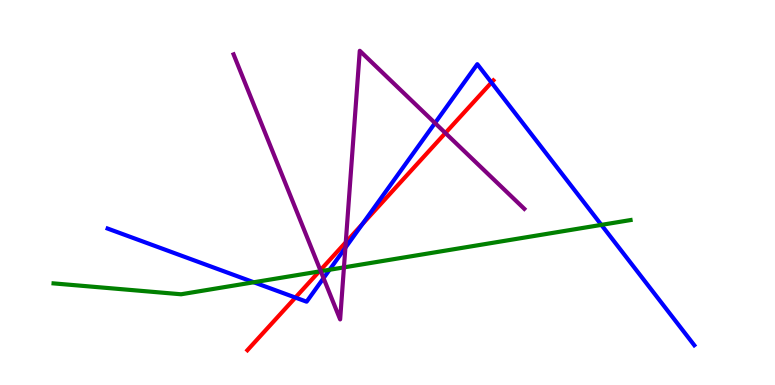[{'lines': ['blue', 'red'], 'intersections': [{'x': 3.81, 'y': 2.27}, {'x': 4.68, 'y': 4.18}, {'x': 6.34, 'y': 7.86}]}, {'lines': ['green', 'red'], 'intersections': [{'x': 4.12, 'y': 2.95}]}, {'lines': ['purple', 'red'], 'intersections': [{'x': 4.13, 'y': 2.98}, {'x': 4.46, 'y': 3.71}, {'x': 5.75, 'y': 6.54}]}, {'lines': ['blue', 'green'], 'intersections': [{'x': 3.27, 'y': 2.67}, {'x': 4.25, 'y': 2.99}, {'x': 7.76, 'y': 4.16}]}, {'lines': ['blue', 'purple'], 'intersections': [{'x': 4.17, 'y': 2.78}, {'x': 4.46, 'y': 3.56}, {'x': 5.61, 'y': 6.8}]}, {'lines': ['green', 'purple'], 'intersections': [{'x': 4.14, 'y': 2.96}, {'x': 4.44, 'y': 3.05}]}]